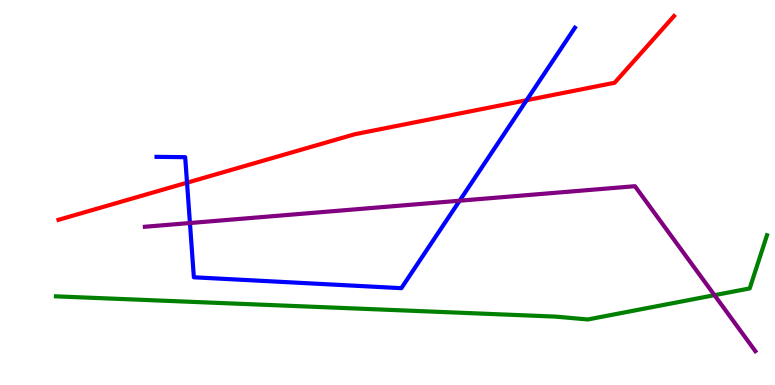[{'lines': ['blue', 'red'], 'intersections': [{'x': 2.41, 'y': 5.25}, {'x': 6.8, 'y': 7.4}]}, {'lines': ['green', 'red'], 'intersections': []}, {'lines': ['purple', 'red'], 'intersections': []}, {'lines': ['blue', 'green'], 'intersections': []}, {'lines': ['blue', 'purple'], 'intersections': [{'x': 2.45, 'y': 4.21}, {'x': 5.93, 'y': 4.79}]}, {'lines': ['green', 'purple'], 'intersections': [{'x': 9.22, 'y': 2.33}]}]